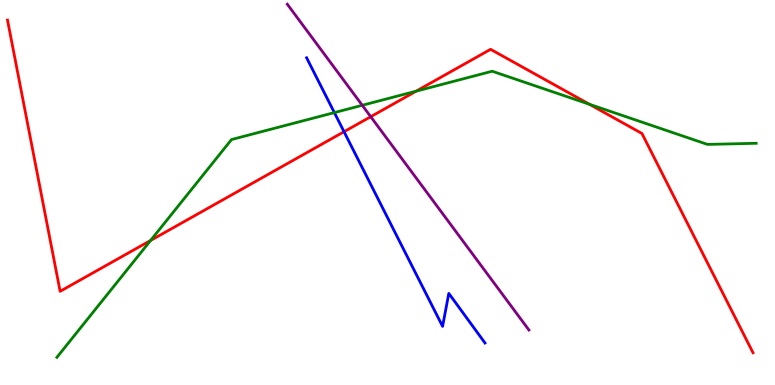[{'lines': ['blue', 'red'], 'intersections': [{'x': 4.44, 'y': 6.58}]}, {'lines': ['green', 'red'], 'intersections': [{'x': 1.94, 'y': 3.75}, {'x': 5.37, 'y': 7.63}, {'x': 7.61, 'y': 7.29}]}, {'lines': ['purple', 'red'], 'intersections': [{'x': 4.78, 'y': 6.97}]}, {'lines': ['blue', 'green'], 'intersections': [{'x': 4.31, 'y': 7.08}]}, {'lines': ['blue', 'purple'], 'intersections': []}, {'lines': ['green', 'purple'], 'intersections': [{'x': 4.67, 'y': 7.27}]}]